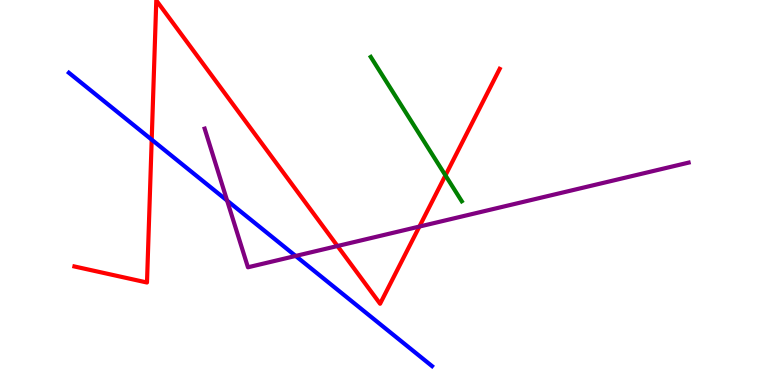[{'lines': ['blue', 'red'], 'intersections': [{'x': 1.96, 'y': 6.37}]}, {'lines': ['green', 'red'], 'intersections': [{'x': 5.75, 'y': 5.44}]}, {'lines': ['purple', 'red'], 'intersections': [{'x': 4.35, 'y': 3.61}, {'x': 5.41, 'y': 4.12}]}, {'lines': ['blue', 'green'], 'intersections': []}, {'lines': ['blue', 'purple'], 'intersections': [{'x': 2.93, 'y': 4.79}, {'x': 3.82, 'y': 3.35}]}, {'lines': ['green', 'purple'], 'intersections': []}]